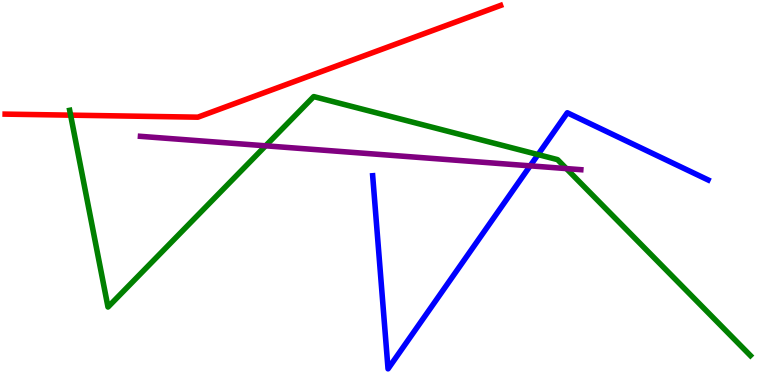[{'lines': ['blue', 'red'], 'intersections': []}, {'lines': ['green', 'red'], 'intersections': [{'x': 0.911, 'y': 7.01}]}, {'lines': ['purple', 'red'], 'intersections': []}, {'lines': ['blue', 'green'], 'intersections': [{'x': 6.94, 'y': 5.98}]}, {'lines': ['blue', 'purple'], 'intersections': [{'x': 6.84, 'y': 5.69}]}, {'lines': ['green', 'purple'], 'intersections': [{'x': 3.43, 'y': 6.21}, {'x': 7.31, 'y': 5.62}]}]